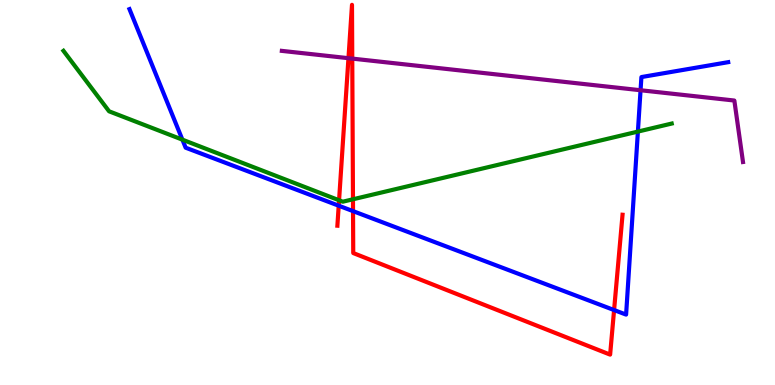[{'lines': ['blue', 'red'], 'intersections': [{'x': 4.37, 'y': 4.66}, {'x': 4.56, 'y': 4.52}, {'x': 7.92, 'y': 1.95}]}, {'lines': ['green', 'red'], 'intersections': [{'x': 4.38, 'y': 4.8}, {'x': 4.55, 'y': 4.82}]}, {'lines': ['purple', 'red'], 'intersections': [{'x': 4.5, 'y': 8.49}, {'x': 4.55, 'y': 8.48}]}, {'lines': ['blue', 'green'], 'intersections': [{'x': 2.35, 'y': 6.37}, {'x': 8.23, 'y': 6.58}]}, {'lines': ['blue', 'purple'], 'intersections': [{'x': 8.27, 'y': 7.66}]}, {'lines': ['green', 'purple'], 'intersections': []}]